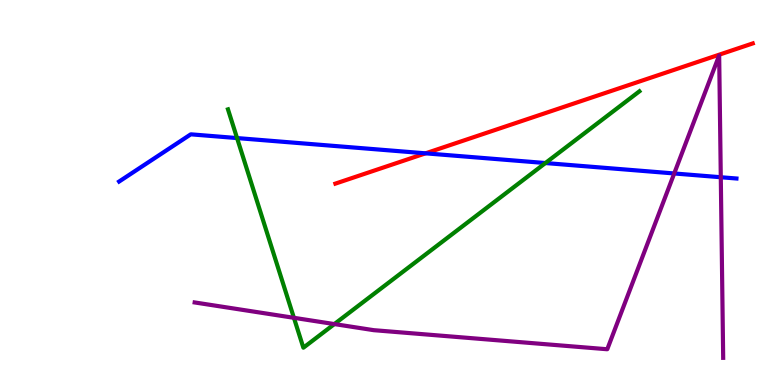[{'lines': ['blue', 'red'], 'intersections': [{'x': 5.49, 'y': 6.02}]}, {'lines': ['green', 'red'], 'intersections': []}, {'lines': ['purple', 'red'], 'intersections': []}, {'lines': ['blue', 'green'], 'intersections': [{'x': 3.06, 'y': 6.41}, {'x': 7.04, 'y': 5.77}]}, {'lines': ['blue', 'purple'], 'intersections': [{'x': 8.7, 'y': 5.49}, {'x': 9.3, 'y': 5.4}]}, {'lines': ['green', 'purple'], 'intersections': [{'x': 3.79, 'y': 1.75}, {'x': 4.31, 'y': 1.58}]}]